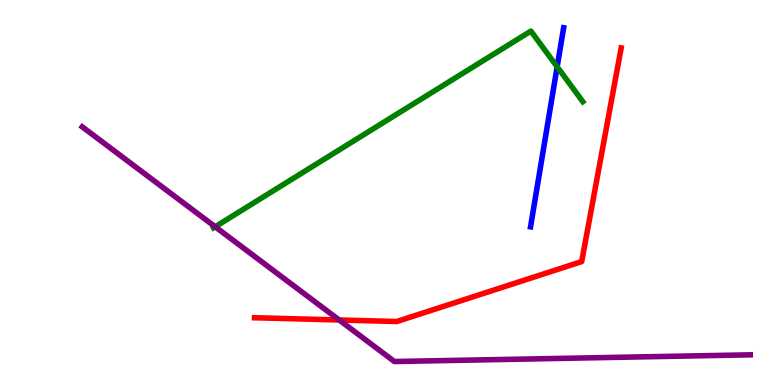[{'lines': ['blue', 'red'], 'intersections': []}, {'lines': ['green', 'red'], 'intersections': []}, {'lines': ['purple', 'red'], 'intersections': [{'x': 4.38, 'y': 1.69}]}, {'lines': ['blue', 'green'], 'intersections': [{'x': 7.19, 'y': 8.27}]}, {'lines': ['blue', 'purple'], 'intersections': []}, {'lines': ['green', 'purple'], 'intersections': [{'x': 2.78, 'y': 4.11}]}]